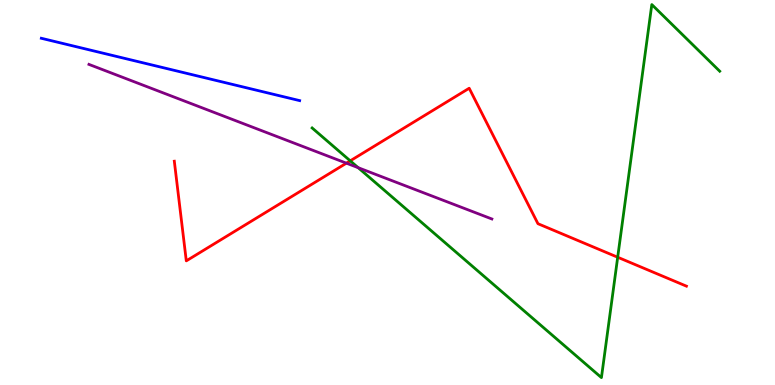[{'lines': ['blue', 'red'], 'intersections': []}, {'lines': ['green', 'red'], 'intersections': [{'x': 4.52, 'y': 5.82}, {'x': 7.97, 'y': 3.32}]}, {'lines': ['purple', 'red'], 'intersections': [{'x': 4.47, 'y': 5.76}]}, {'lines': ['blue', 'green'], 'intersections': []}, {'lines': ['blue', 'purple'], 'intersections': []}, {'lines': ['green', 'purple'], 'intersections': [{'x': 4.62, 'y': 5.64}]}]